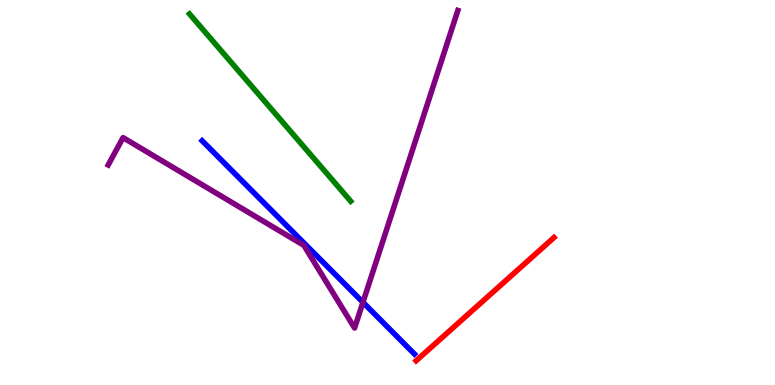[{'lines': ['blue', 'red'], 'intersections': []}, {'lines': ['green', 'red'], 'intersections': []}, {'lines': ['purple', 'red'], 'intersections': []}, {'lines': ['blue', 'green'], 'intersections': []}, {'lines': ['blue', 'purple'], 'intersections': [{'x': 4.68, 'y': 2.15}]}, {'lines': ['green', 'purple'], 'intersections': []}]